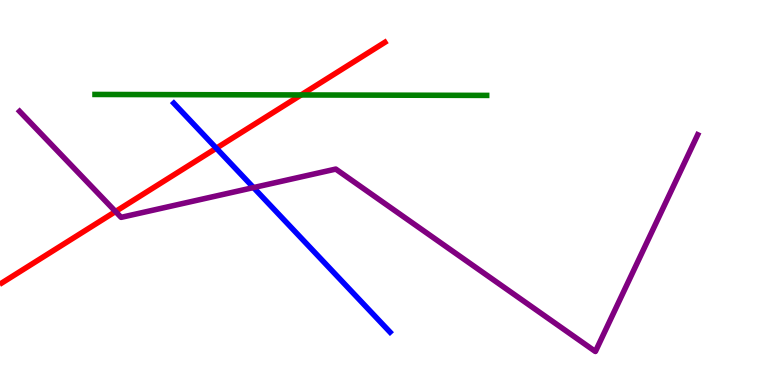[{'lines': ['blue', 'red'], 'intersections': [{'x': 2.79, 'y': 6.15}]}, {'lines': ['green', 'red'], 'intersections': [{'x': 3.88, 'y': 7.53}]}, {'lines': ['purple', 'red'], 'intersections': [{'x': 1.49, 'y': 4.51}]}, {'lines': ['blue', 'green'], 'intersections': []}, {'lines': ['blue', 'purple'], 'intersections': [{'x': 3.27, 'y': 5.13}]}, {'lines': ['green', 'purple'], 'intersections': []}]